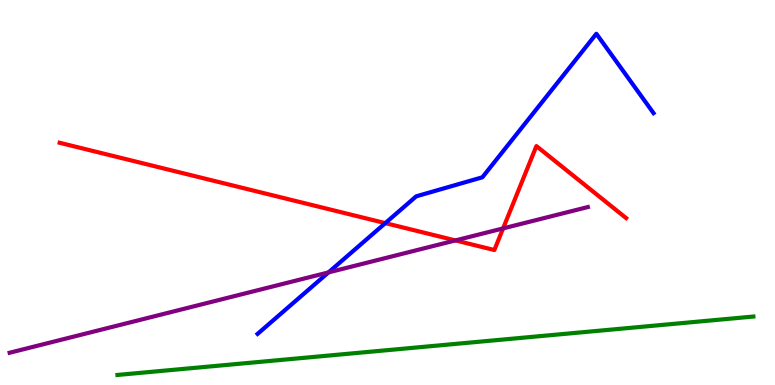[{'lines': ['blue', 'red'], 'intersections': [{'x': 4.97, 'y': 4.2}]}, {'lines': ['green', 'red'], 'intersections': []}, {'lines': ['purple', 'red'], 'intersections': [{'x': 5.88, 'y': 3.76}, {'x': 6.49, 'y': 4.07}]}, {'lines': ['blue', 'green'], 'intersections': []}, {'lines': ['blue', 'purple'], 'intersections': [{'x': 4.24, 'y': 2.92}]}, {'lines': ['green', 'purple'], 'intersections': []}]